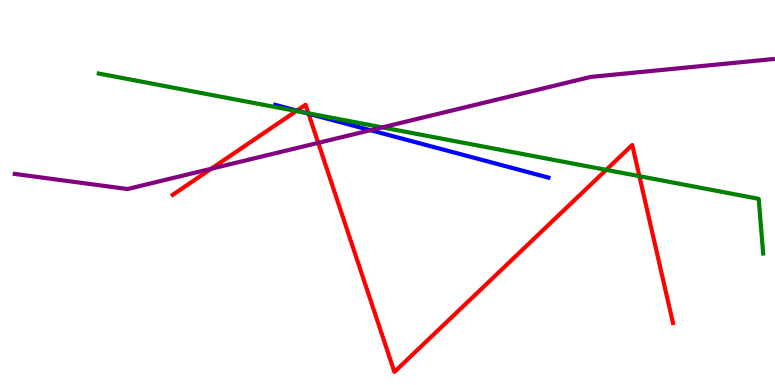[{'lines': ['blue', 'red'], 'intersections': [{'x': 3.83, 'y': 7.13}, {'x': 3.98, 'y': 7.05}]}, {'lines': ['green', 'red'], 'intersections': [{'x': 3.82, 'y': 7.12}, {'x': 3.98, 'y': 7.06}, {'x': 7.82, 'y': 5.59}, {'x': 8.25, 'y': 5.42}]}, {'lines': ['purple', 'red'], 'intersections': [{'x': 2.72, 'y': 5.62}, {'x': 4.11, 'y': 6.29}]}, {'lines': ['blue', 'green'], 'intersections': [{'x': 3.92, 'y': 7.08}]}, {'lines': ['blue', 'purple'], 'intersections': [{'x': 4.78, 'y': 6.62}]}, {'lines': ['green', 'purple'], 'intersections': [{'x': 4.93, 'y': 6.69}]}]